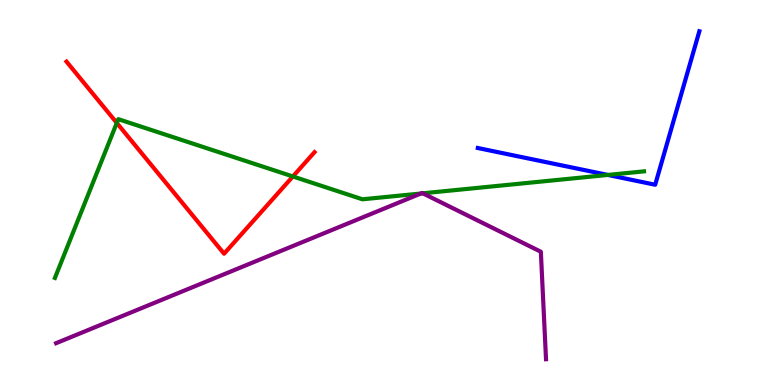[{'lines': ['blue', 'red'], 'intersections': []}, {'lines': ['green', 'red'], 'intersections': [{'x': 1.51, 'y': 6.81}, {'x': 3.78, 'y': 5.42}]}, {'lines': ['purple', 'red'], 'intersections': []}, {'lines': ['blue', 'green'], 'intersections': [{'x': 7.84, 'y': 5.46}]}, {'lines': ['blue', 'purple'], 'intersections': []}, {'lines': ['green', 'purple'], 'intersections': [{'x': 5.43, 'y': 4.97}, {'x': 5.46, 'y': 4.98}]}]